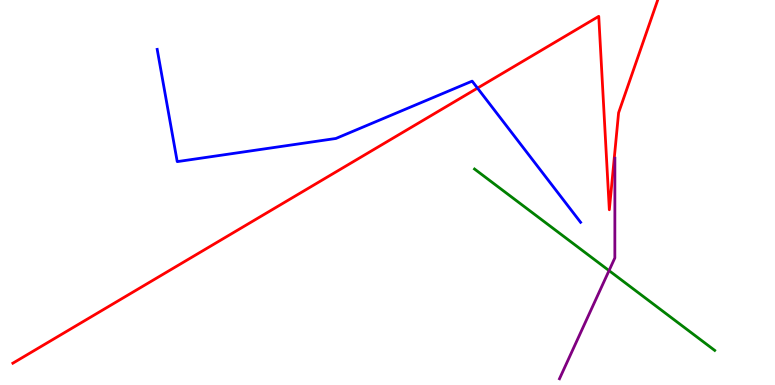[{'lines': ['blue', 'red'], 'intersections': [{'x': 6.16, 'y': 7.71}]}, {'lines': ['green', 'red'], 'intersections': []}, {'lines': ['purple', 'red'], 'intersections': []}, {'lines': ['blue', 'green'], 'intersections': []}, {'lines': ['blue', 'purple'], 'intersections': []}, {'lines': ['green', 'purple'], 'intersections': [{'x': 7.86, 'y': 2.97}]}]